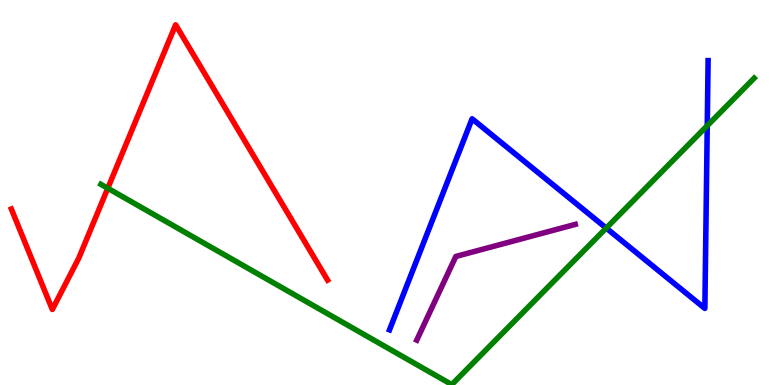[{'lines': ['blue', 'red'], 'intersections': []}, {'lines': ['green', 'red'], 'intersections': [{'x': 1.39, 'y': 5.11}]}, {'lines': ['purple', 'red'], 'intersections': []}, {'lines': ['blue', 'green'], 'intersections': [{'x': 7.82, 'y': 4.08}, {'x': 9.13, 'y': 6.74}]}, {'lines': ['blue', 'purple'], 'intersections': []}, {'lines': ['green', 'purple'], 'intersections': []}]